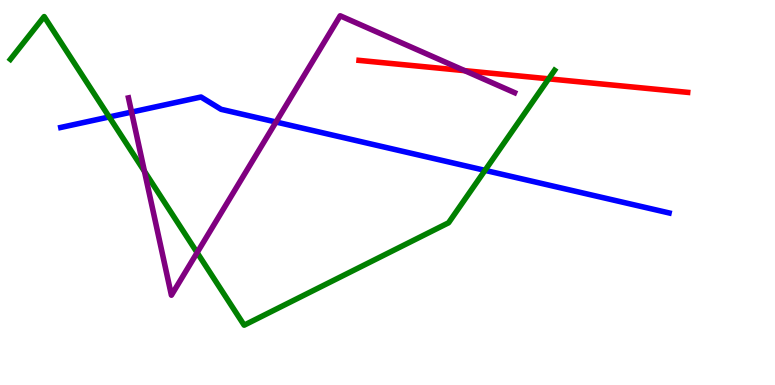[{'lines': ['blue', 'red'], 'intersections': []}, {'lines': ['green', 'red'], 'intersections': [{'x': 7.08, 'y': 7.95}]}, {'lines': ['purple', 'red'], 'intersections': [{'x': 6.0, 'y': 8.16}]}, {'lines': ['blue', 'green'], 'intersections': [{'x': 1.41, 'y': 6.96}, {'x': 6.26, 'y': 5.58}]}, {'lines': ['blue', 'purple'], 'intersections': [{'x': 1.7, 'y': 7.09}, {'x': 3.56, 'y': 6.83}]}, {'lines': ['green', 'purple'], 'intersections': [{'x': 1.86, 'y': 5.55}, {'x': 2.54, 'y': 3.44}]}]